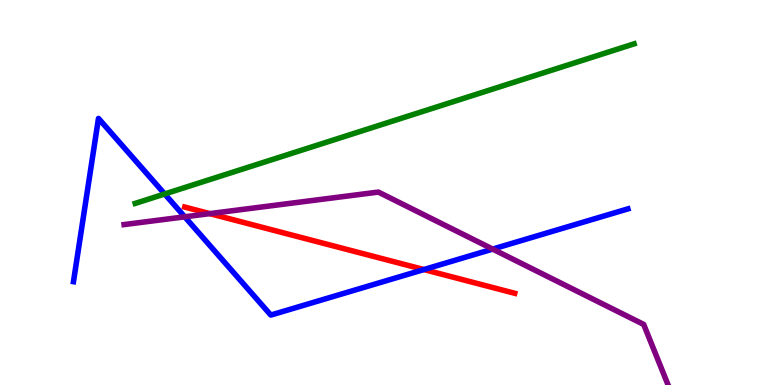[{'lines': ['blue', 'red'], 'intersections': [{'x': 5.47, 'y': 3.0}]}, {'lines': ['green', 'red'], 'intersections': []}, {'lines': ['purple', 'red'], 'intersections': [{'x': 2.71, 'y': 4.45}]}, {'lines': ['blue', 'green'], 'intersections': [{'x': 2.13, 'y': 4.96}]}, {'lines': ['blue', 'purple'], 'intersections': [{'x': 2.38, 'y': 4.37}, {'x': 6.36, 'y': 3.53}]}, {'lines': ['green', 'purple'], 'intersections': []}]